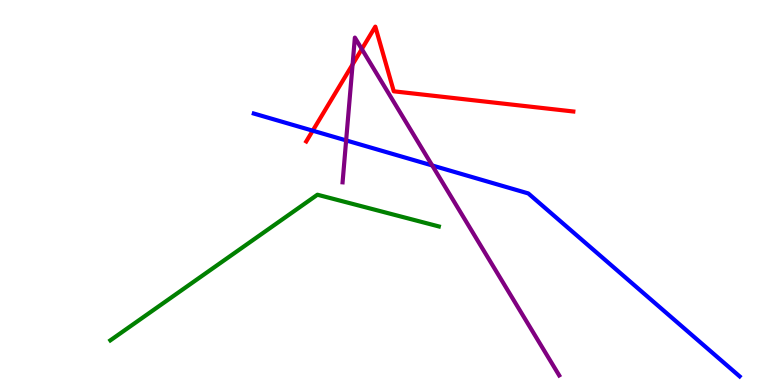[{'lines': ['blue', 'red'], 'intersections': [{'x': 4.04, 'y': 6.61}]}, {'lines': ['green', 'red'], 'intersections': []}, {'lines': ['purple', 'red'], 'intersections': [{'x': 4.55, 'y': 8.33}, {'x': 4.67, 'y': 8.73}]}, {'lines': ['blue', 'green'], 'intersections': []}, {'lines': ['blue', 'purple'], 'intersections': [{'x': 4.47, 'y': 6.35}, {'x': 5.58, 'y': 5.7}]}, {'lines': ['green', 'purple'], 'intersections': []}]